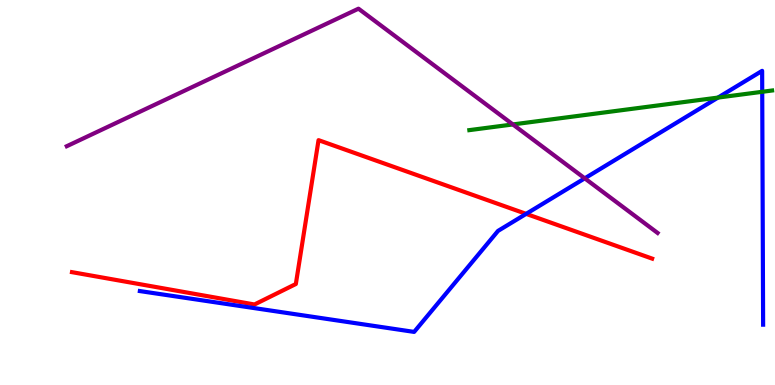[{'lines': ['blue', 'red'], 'intersections': [{'x': 6.79, 'y': 4.45}]}, {'lines': ['green', 'red'], 'intersections': []}, {'lines': ['purple', 'red'], 'intersections': []}, {'lines': ['blue', 'green'], 'intersections': [{'x': 9.26, 'y': 7.47}, {'x': 9.84, 'y': 7.62}]}, {'lines': ['blue', 'purple'], 'intersections': [{'x': 7.55, 'y': 5.37}]}, {'lines': ['green', 'purple'], 'intersections': [{'x': 6.62, 'y': 6.77}]}]